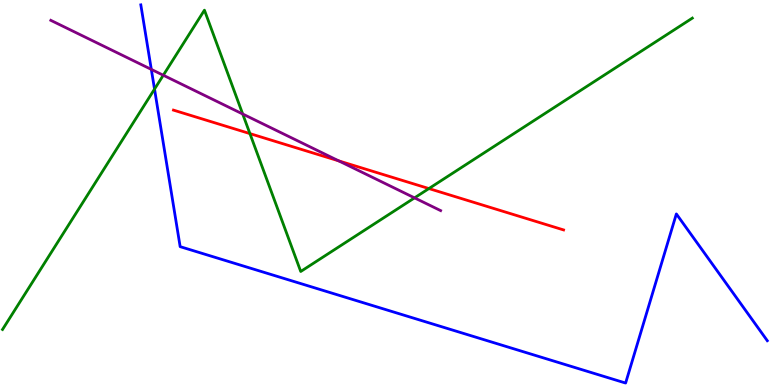[{'lines': ['blue', 'red'], 'intersections': []}, {'lines': ['green', 'red'], 'intersections': [{'x': 3.22, 'y': 6.53}, {'x': 5.53, 'y': 5.1}]}, {'lines': ['purple', 'red'], 'intersections': [{'x': 4.37, 'y': 5.82}]}, {'lines': ['blue', 'green'], 'intersections': [{'x': 1.99, 'y': 7.69}]}, {'lines': ['blue', 'purple'], 'intersections': [{'x': 1.95, 'y': 8.2}]}, {'lines': ['green', 'purple'], 'intersections': [{'x': 2.11, 'y': 8.05}, {'x': 3.13, 'y': 7.04}, {'x': 5.35, 'y': 4.86}]}]